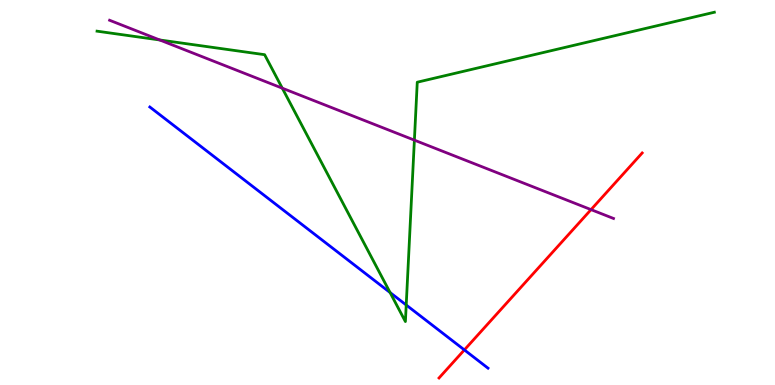[{'lines': ['blue', 'red'], 'intersections': [{'x': 5.99, 'y': 0.911}]}, {'lines': ['green', 'red'], 'intersections': []}, {'lines': ['purple', 'red'], 'intersections': [{'x': 7.63, 'y': 4.56}]}, {'lines': ['blue', 'green'], 'intersections': [{'x': 5.03, 'y': 2.4}, {'x': 5.24, 'y': 2.08}]}, {'lines': ['blue', 'purple'], 'intersections': []}, {'lines': ['green', 'purple'], 'intersections': [{'x': 2.06, 'y': 8.96}, {'x': 3.64, 'y': 7.71}, {'x': 5.35, 'y': 6.36}]}]